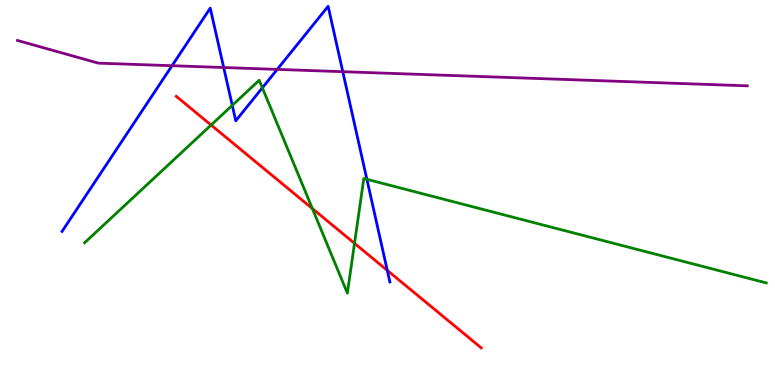[{'lines': ['blue', 'red'], 'intersections': [{'x': 5.0, 'y': 2.98}]}, {'lines': ['green', 'red'], 'intersections': [{'x': 2.72, 'y': 6.75}, {'x': 4.03, 'y': 4.58}, {'x': 4.57, 'y': 3.68}]}, {'lines': ['purple', 'red'], 'intersections': []}, {'lines': ['blue', 'green'], 'intersections': [{'x': 3.0, 'y': 7.26}, {'x': 3.39, 'y': 7.72}, {'x': 4.73, 'y': 5.34}]}, {'lines': ['blue', 'purple'], 'intersections': [{'x': 2.22, 'y': 8.29}, {'x': 2.89, 'y': 8.25}, {'x': 3.58, 'y': 8.2}, {'x': 4.42, 'y': 8.14}]}, {'lines': ['green', 'purple'], 'intersections': []}]